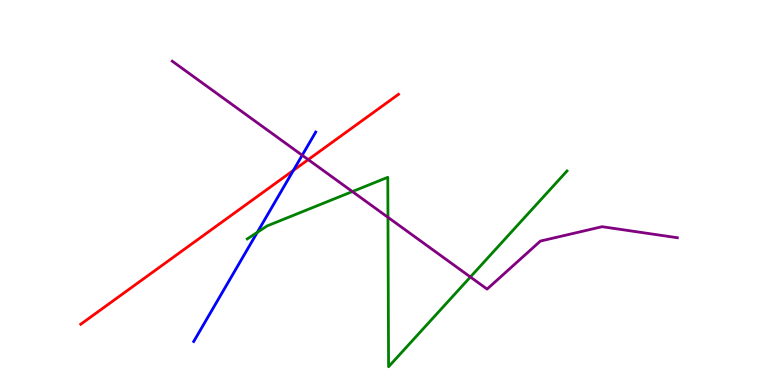[{'lines': ['blue', 'red'], 'intersections': [{'x': 3.79, 'y': 5.57}]}, {'lines': ['green', 'red'], 'intersections': []}, {'lines': ['purple', 'red'], 'intersections': [{'x': 3.98, 'y': 5.85}]}, {'lines': ['blue', 'green'], 'intersections': [{'x': 3.32, 'y': 3.96}]}, {'lines': ['blue', 'purple'], 'intersections': [{'x': 3.9, 'y': 5.97}]}, {'lines': ['green', 'purple'], 'intersections': [{'x': 4.55, 'y': 5.02}, {'x': 5.01, 'y': 4.36}, {'x': 6.07, 'y': 2.81}]}]